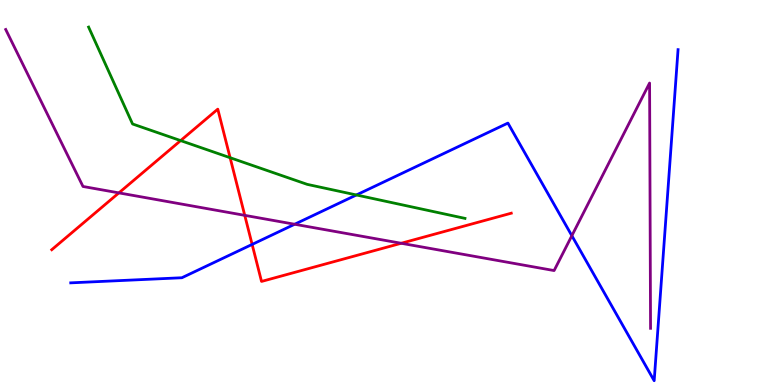[{'lines': ['blue', 'red'], 'intersections': [{'x': 3.25, 'y': 3.65}]}, {'lines': ['green', 'red'], 'intersections': [{'x': 2.33, 'y': 6.35}, {'x': 2.97, 'y': 5.9}]}, {'lines': ['purple', 'red'], 'intersections': [{'x': 1.53, 'y': 4.99}, {'x': 3.16, 'y': 4.41}, {'x': 5.18, 'y': 3.68}]}, {'lines': ['blue', 'green'], 'intersections': [{'x': 4.6, 'y': 4.94}]}, {'lines': ['blue', 'purple'], 'intersections': [{'x': 3.8, 'y': 4.18}, {'x': 7.38, 'y': 3.88}]}, {'lines': ['green', 'purple'], 'intersections': []}]